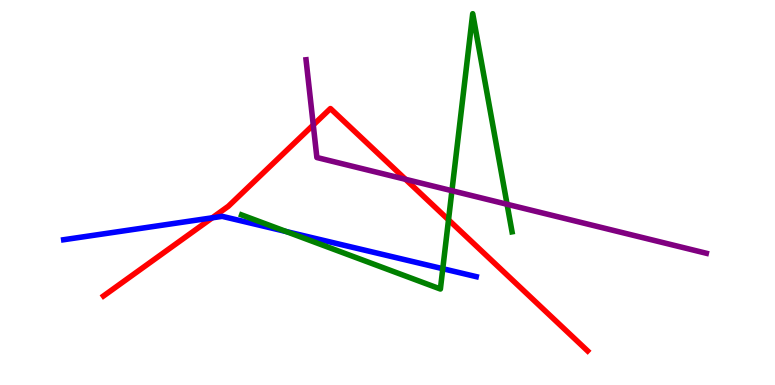[{'lines': ['blue', 'red'], 'intersections': [{'x': 2.74, 'y': 4.34}]}, {'lines': ['green', 'red'], 'intersections': [{'x': 5.79, 'y': 4.29}]}, {'lines': ['purple', 'red'], 'intersections': [{'x': 4.04, 'y': 6.75}, {'x': 5.23, 'y': 5.34}]}, {'lines': ['blue', 'green'], 'intersections': [{'x': 3.69, 'y': 3.99}, {'x': 5.71, 'y': 3.02}]}, {'lines': ['blue', 'purple'], 'intersections': []}, {'lines': ['green', 'purple'], 'intersections': [{'x': 5.83, 'y': 5.05}, {'x': 6.54, 'y': 4.69}]}]